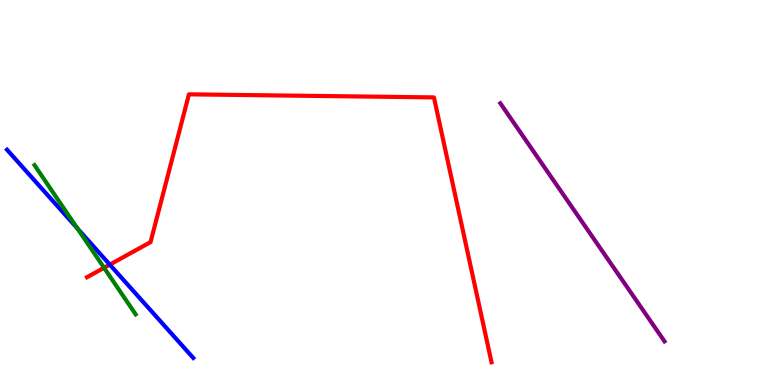[{'lines': ['blue', 'red'], 'intersections': [{'x': 1.42, 'y': 3.13}]}, {'lines': ['green', 'red'], 'intersections': [{'x': 1.34, 'y': 3.04}]}, {'lines': ['purple', 'red'], 'intersections': []}, {'lines': ['blue', 'green'], 'intersections': [{'x': 0.998, 'y': 4.07}]}, {'lines': ['blue', 'purple'], 'intersections': []}, {'lines': ['green', 'purple'], 'intersections': []}]